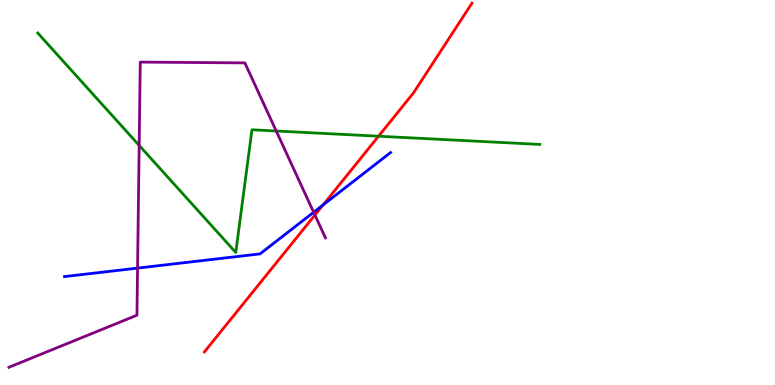[{'lines': ['blue', 'red'], 'intersections': [{'x': 4.17, 'y': 4.68}]}, {'lines': ['green', 'red'], 'intersections': [{'x': 4.88, 'y': 6.46}]}, {'lines': ['purple', 'red'], 'intersections': [{'x': 4.06, 'y': 4.42}]}, {'lines': ['blue', 'green'], 'intersections': []}, {'lines': ['blue', 'purple'], 'intersections': [{'x': 1.77, 'y': 3.04}, {'x': 4.05, 'y': 4.49}]}, {'lines': ['green', 'purple'], 'intersections': [{'x': 1.8, 'y': 6.22}, {'x': 3.56, 'y': 6.6}]}]